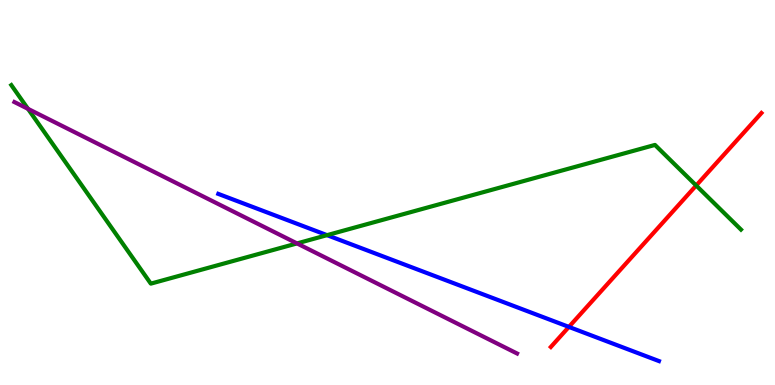[{'lines': ['blue', 'red'], 'intersections': [{'x': 7.34, 'y': 1.51}]}, {'lines': ['green', 'red'], 'intersections': [{'x': 8.98, 'y': 5.18}]}, {'lines': ['purple', 'red'], 'intersections': []}, {'lines': ['blue', 'green'], 'intersections': [{'x': 4.22, 'y': 3.89}]}, {'lines': ['blue', 'purple'], 'intersections': []}, {'lines': ['green', 'purple'], 'intersections': [{'x': 0.361, 'y': 7.17}, {'x': 3.83, 'y': 3.68}]}]